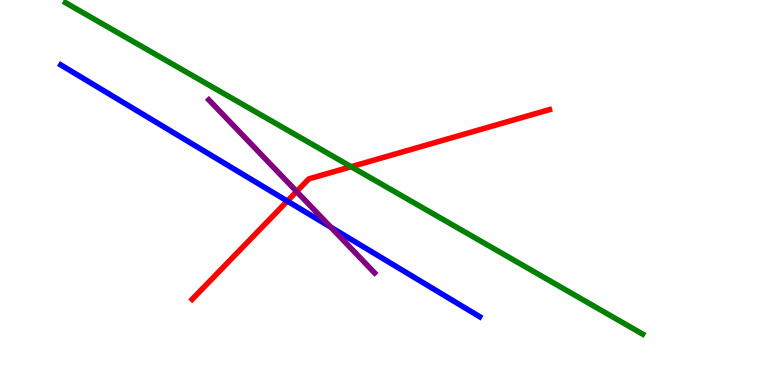[{'lines': ['blue', 'red'], 'intersections': [{'x': 3.71, 'y': 4.78}]}, {'lines': ['green', 'red'], 'intersections': [{'x': 4.53, 'y': 5.67}]}, {'lines': ['purple', 'red'], 'intersections': [{'x': 3.83, 'y': 5.03}]}, {'lines': ['blue', 'green'], 'intersections': []}, {'lines': ['blue', 'purple'], 'intersections': [{'x': 4.27, 'y': 4.1}]}, {'lines': ['green', 'purple'], 'intersections': []}]